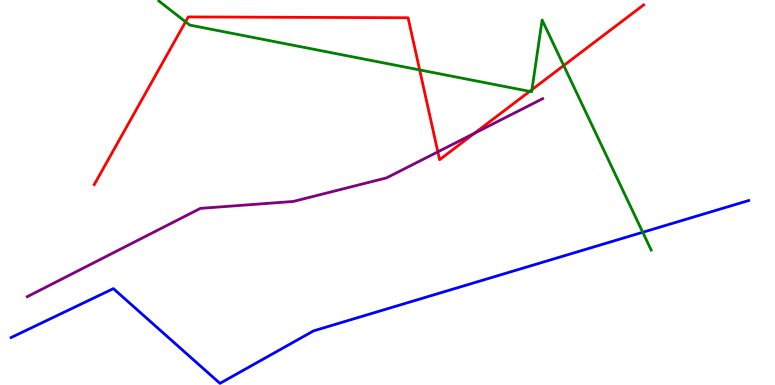[{'lines': ['blue', 'red'], 'intersections': []}, {'lines': ['green', 'red'], 'intersections': [{'x': 2.39, 'y': 9.43}, {'x': 5.41, 'y': 8.18}, {'x': 6.83, 'y': 7.63}, {'x': 6.86, 'y': 7.67}, {'x': 7.27, 'y': 8.3}]}, {'lines': ['purple', 'red'], 'intersections': [{'x': 5.65, 'y': 6.06}, {'x': 6.12, 'y': 6.54}]}, {'lines': ['blue', 'green'], 'intersections': [{'x': 8.29, 'y': 3.97}]}, {'lines': ['blue', 'purple'], 'intersections': []}, {'lines': ['green', 'purple'], 'intersections': []}]